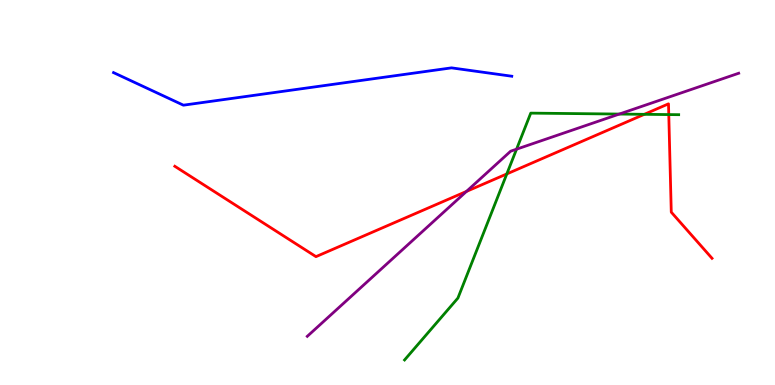[{'lines': ['blue', 'red'], 'intersections': []}, {'lines': ['green', 'red'], 'intersections': [{'x': 6.54, 'y': 5.48}, {'x': 8.31, 'y': 7.03}, {'x': 8.63, 'y': 7.02}]}, {'lines': ['purple', 'red'], 'intersections': [{'x': 6.02, 'y': 5.03}]}, {'lines': ['blue', 'green'], 'intersections': []}, {'lines': ['blue', 'purple'], 'intersections': []}, {'lines': ['green', 'purple'], 'intersections': [{'x': 6.67, 'y': 6.13}, {'x': 7.99, 'y': 7.04}]}]